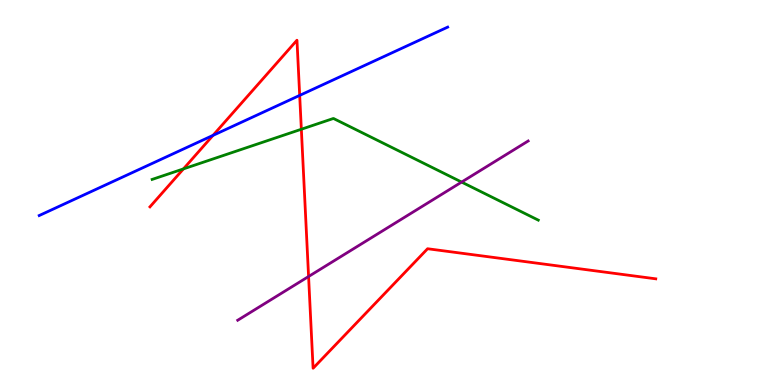[{'lines': ['blue', 'red'], 'intersections': [{'x': 2.75, 'y': 6.48}, {'x': 3.87, 'y': 7.52}]}, {'lines': ['green', 'red'], 'intersections': [{'x': 2.37, 'y': 5.61}, {'x': 3.89, 'y': 6.64}]}, {'lines': ['purple', 'red'], 'intersections': [{'x': 3.98, 'y': 2.82}]}, {'lines': ['blue', 'green'], 'intersections': []}, {'lines': ['blue', 'purple'], 'intersections': []}, {'lines': ['green', 'purple'], 'intersections': [{'x': 5.96, 'y': 5.27}]}]